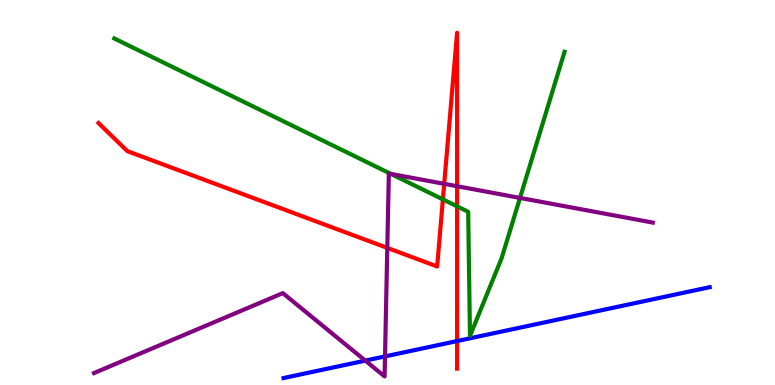[{'lines': ['blue', 'red'], 'intersections': [{'x': 5.9, 'y': 1.14}]}, {'lines': ['green', 'red'], 'intersections': [{'x': 5.71, 'y': 4.82}, {'x': 5.9, 'y': 4.64}]}, {'lines': ['purple', 'red'], 'intersections': [{'x': 5.0, 'y': 3.56}, {'x': 5.73, 'y': 5.23}, {'x': 5.9, 'y': 5.16}]}, {'lines': ['blue', 'green'], 'intersections': []}, {'lines': ['blue', 'purple'], 'intersections': [{'x': 4.71, 'y': 0.633}, {'x': 4.97, 'y': 0.742}]}, {'lines': ['green', 'purple'], 'intersections': [{'x': 5.04, 'y': 5.48}, {'x': 6.71, 'y': 4.86}]}]